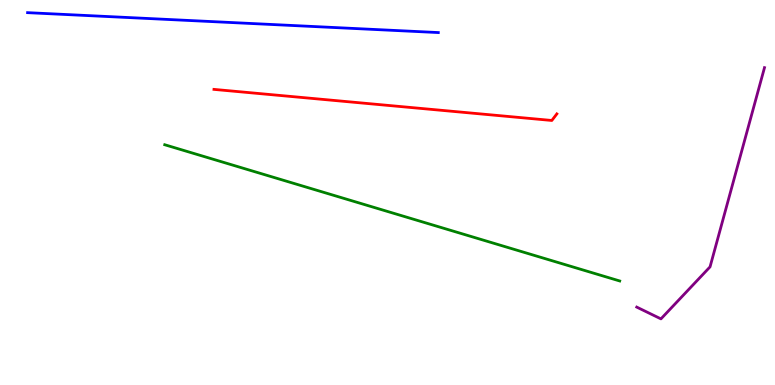[{'lines': ['blue', 'red'], 'intersections': []}, {'lines': ['green', 'red'], 'intersections': []}, {'lines': ['purple', 'red'], 'intersections': []}, {'lines': ['blue', 'green'], 'intersections': []}, {'lines': ['blue', 'purple'], 'intersections': []}, {'lines': ['green', 'purple'], 'intersections': []}]